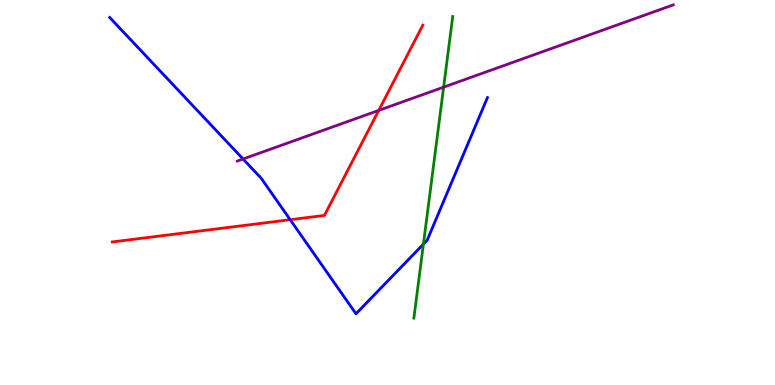[{'lines': ['blue', 'red'], 'intersections': [{'x': 3.74, 'y': 4.29}]}, {'lines': ['green', 'red'], 'intersections': []}, {'lines': ['purple', 'red'], 'intersections': [{'x': 4.89, 'y': 7.13}]}, {'lines': ['blue', 'green'], 'intersections': [{'x': 5.46, 'y': 3.66}]}, {'lines': ['blue', 'purple'], 'intersections': [{'x': 3.14, 'y': 5.87}]}, {'lines': ['green', 'purple'], 'intersections': [{'x': 5.72, 'y': 7.74}]}]